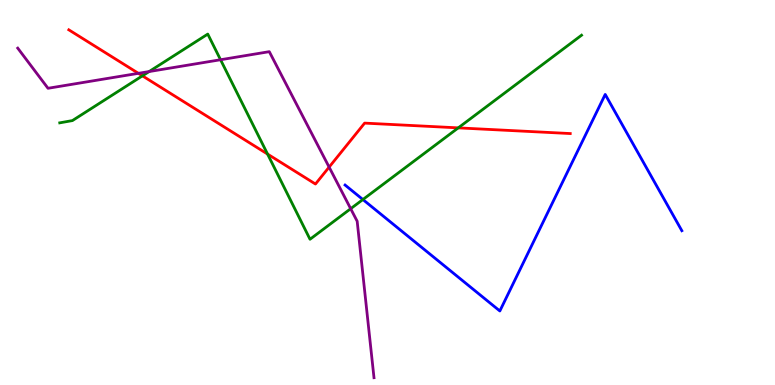[{'lines': ['blue', 'red'], 'intersections': []}, {'lines': ['green', 'red'], 'intersections': [{'x': 1.84, 'y': 8.03}, {'x': 3.45, 'y': 6.0}, {'x': 5.91, 'y': 6.68}]}, {'lines': ['purple', 'red'], 'intersections': [{'x': 1.79, 'y': 8.1}, {'x': 4.25, 'y': 5.66}]}, {'lines': ['blue', 'green'], 'intersections': [{'x': 4.68, 'y': 4.82}]}, {'lines': ['blue', 'purple'], 'intersections': []}, {'lines': ['green', 'purple'], 'intersections': [{'x': 1.92, 'y': 8.14}, {'x': 2.85, 'y': 8.45}, {'x': 4.52, 'y': 4.58}]}]